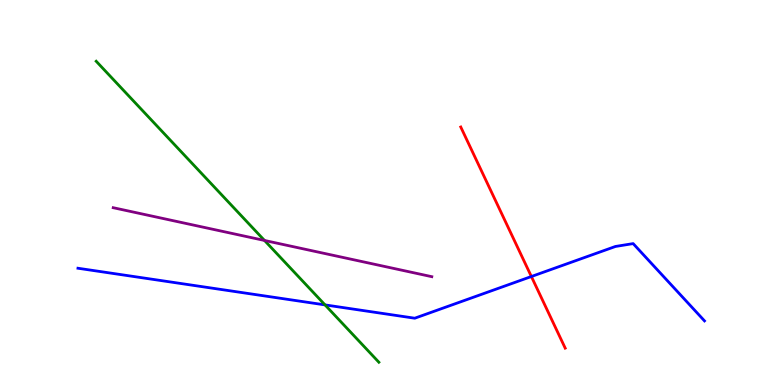[{'lines': ['blue', 'red'], 'intersections': [{'x': 6.86, 'y': 2.82}]}, {'lines': ['green', 'red'], 'intersections': []}, {'lines': ['purple', 'red'], 'intersections': []}, {'lines': ['blue', 'green'], 'intersections': [{'x': 4.19, 'y': 2.08}]}, {'lines': ['blue', 'purple'], 'intersections': []}, {'lines': ['green', 'purple'], 'intersections': [{'x': 3.41, 'y': 3.75}]}]